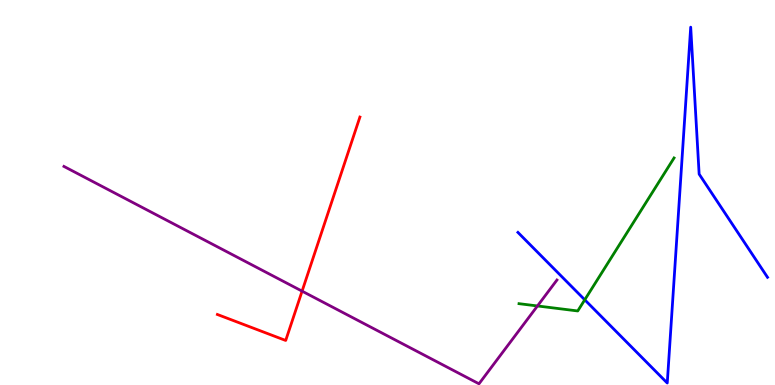[{'lines': ['blue', 'red'], 'intersections': []}, {'lines': ['green', 'red'], 'intersections': []}, {'lines': ['purple', 'red'], 'intersections': [{'x': 3.9, 'y': 2.44}]}, {'lines': ['blue', 'green'], 'intersections': [{'x': 7.55, 'y': 2.21}]}, {'lines': ['blue', 'purple'], 'intersections': []}, {'lines': ['green', 'purple'], 'intersections': [{'x': 6.93, 'y': 2.05}]}]